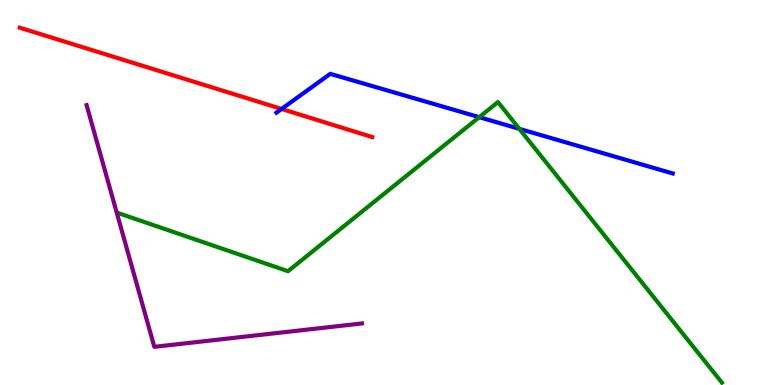[{'lines': ['blue', 'red'], 'intersections': [{'x': 3.63, 'y': 7.17}]}, {'lines': ['green', 'red'], 'intersections': []}, {'lines': ['purple', 'red'], 'intersections': []}, {'lines': ['blue', 'green'], 'intersections': [{'x': 6.18, 'y': 6.96}, {'x': 6.7, 'y': 6.65}]}, {'lines': ['blue', 'purple'], 'intersections': []}, {'lines': ['green', 'purple'], 'intersections': []}]